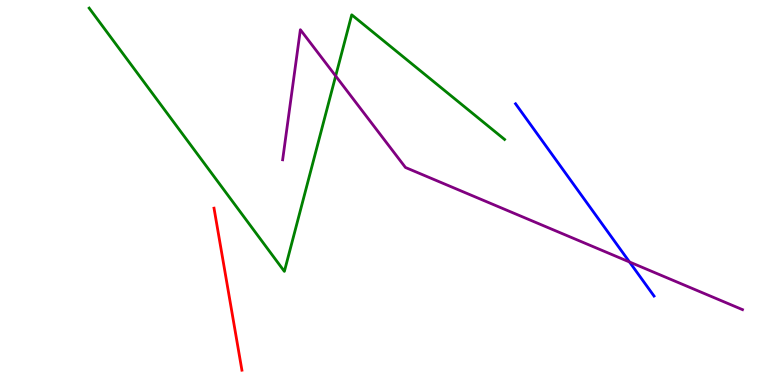[{'lines': ['blue', 'red'], 'intersections': []}, {'lines': ['green', 'red'], 'intersections': []}, {'lines': ['purple', 'red'], 'intersections': []}, {'lines': ['blue', 'green'], 'intersections': []}, {'lines': ['blue', 'purple'], 'intersections': [{'x': 8.12, 'y': 3.2}]}, {'lines': ['green', 'purple'], 'intersections': [{'x': 4.33, 'y': 8.03}]}]